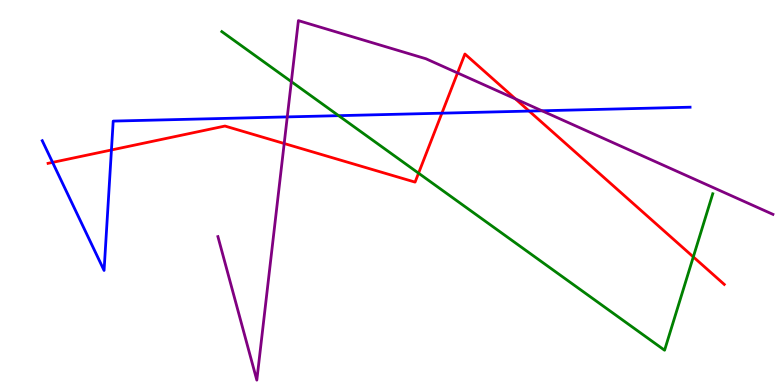[{'lines': ['blue', 'red'], 'intersections': [{'x': 0.678, 'y': 5.78}, {'x': 1.44, 'y': 6.1}, {'x': 5.7, 'y': 7.06}, {'x': 6.83, 'y': 7.11}]}, {'lines': ['green', 'red'], 'intersections': [{'x': 5.4, 'y': 5.5}, {'x': 8.95, 'y': 3.33}]}, {'lines': ['purple', 'red'], 'intersections': [{'x': 3.67, 'y': 6.27}, {'x': 5.9, 'y': 8.11}, {'x': 6.65, 'y': 7.43}]}, {'lines': ['blue', 'green'], 'intersections': [{'x': 4.37, 'y': 7.0}]}, {'lines': ['blue', 'purple'], 'intersections': [{'x': 3.71, 'y': 6.96}, {'x': 6.99, 'y': 7.12}]}, {'lines': ['green', 'purple'], 'intersections': [{'x': 3.76, 'y': 7.88}]}]